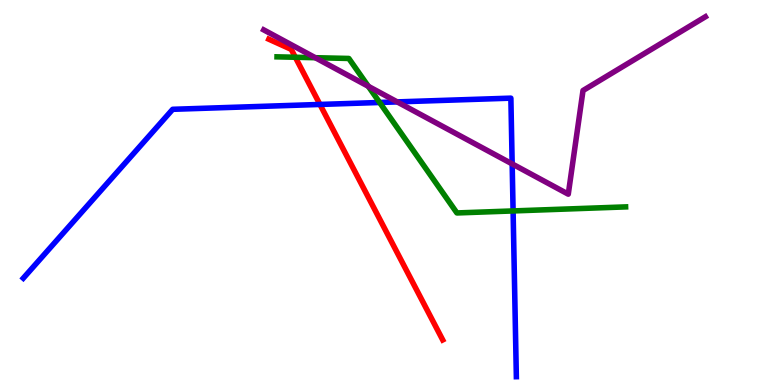[{'lines': ['blue', 'red'], 'intersections': [{'x': 4.13, 'y': 7.29}]}, {'lines': ['green', 'red'], 'intersections': [{'x': 3.81, 'y': 8.51}]}, {'lines': ['purple', 'red'], 'intersections': []}, {'lines': ['blue', 'green'], 'intersections': [{'x': 4.9, 'y': 7.34}, {'x': 6.62, 'y': 4.52}]}, {'lines': ['blue', 'purple'], 'intersections': [{'x': 5.13, 'y': 7.35}, {'x': 6.61, 'y': 5.74}]}, {'lines': ['green', 'purple'], 'intersections': [{'x': 4.07, 'y': 8.5}, {'x': 4.75, 'y': 7.76}]}]